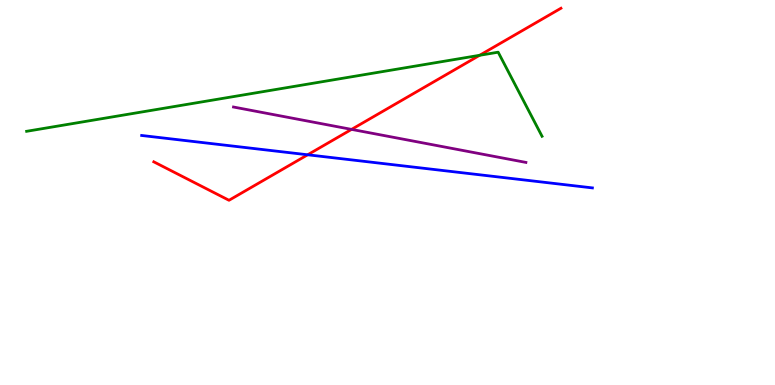[{'lines': ['blue', 'red'], 'intersections': [{'x': 3.97, 'y': 5.98}]}, {'lines': ['green', 'red'], 'intersections': [{'x': 6.19, 'y': 8.56}]}, {'lines': ['purple', 'red'], 'intersections': [{'x': 4.54, 'y': 6.64}]}, {'lines': ['blue', 'green'], 'intersections': []}, {'lines': ['blue', 'purple'], 'intersections': []}, {'lines': ['green', 'purple'], 'intersections': []}]